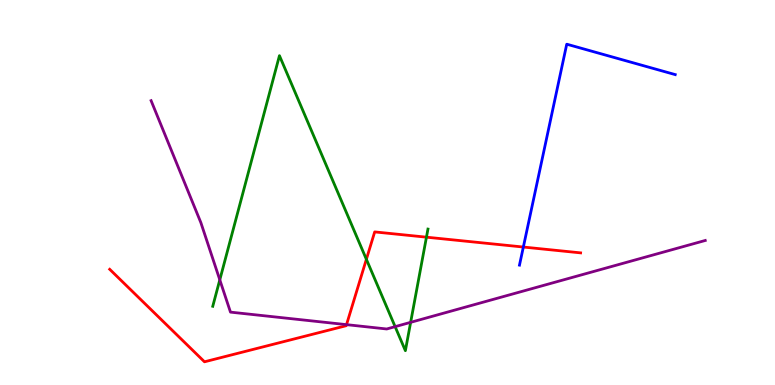[{'lines': ['blue', 'red'], 'intersections': [{'x': 6.75, 'y': 3.58}]}, {'lines': ['green', 'red'], 'intersections': [{'x': 4.73, 'y': 3.26}, {'x': 5.5, 'y': 3.84}]}, {'lines': ['purple', 'red'], 'intersections': [{'x': 4.47, 'y': 1.57}]}, {'lines': ['blue', 'green'], 'intersections': []}, {'lines': ['blue', 'purple'], 'intersections': []}, {'lines': ['green', 'purple'], 'intersections': [{'x': 2.84, 'y': 2.73}, {'x': 5.1, 'y': 1.52}, {'x': 5.3, 'y': 1.63}]}]